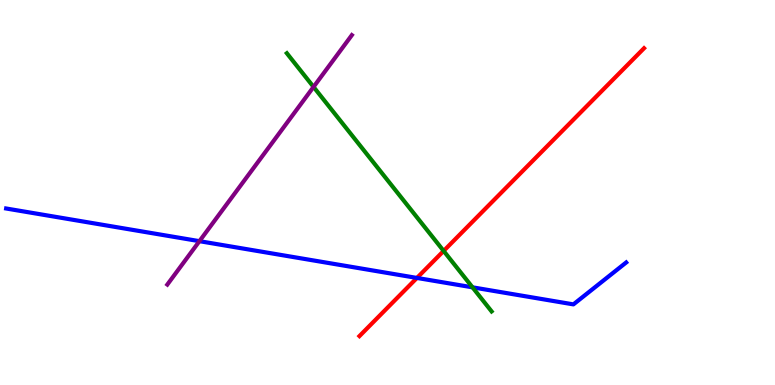[{'lines': ['blue', 'red'], 'intersections': [{'x': 5.38, 'y': 2.78}]}, {'lines': ['green', 'red'], 'intersections': [{'x': 5.72, 'y': 3.48}]}, {'lines': ['purple', 'red'], 'intersections': []}, {'lines': ['blue', 'green'], 'intersections': [{'x': 6.1, 'y': 2.54}]}, {'lines': ['blue', 'purple'], 'intersections': [{'x': 2.57, 'y': 3.74}]}, {'lines': ['green', 'purple'], 'intersections': [{'x': 4.05, 'y': 7.74}]}]